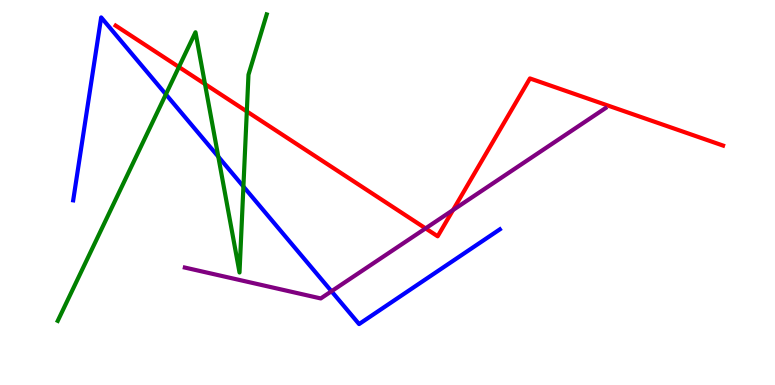[{'lines': ['blue', 'red'], 'intersections': []}, {'lines': ['green', 'red'], 'intersections': [{'x': 2.31, 'y': 8.26}, {'x': 2.65, 'y': 7.82}, {'x': 3.18, 'y': 7.11}]}, {'lines': ['purple', 'red'], 'intersections': [{'x': 5.49, 'y': 4.07}, {'x': 5.85, 'y': 4.54}]}, {'lines': ['blue', 'green'], 'intersections': [{'x': 2.14, 'y': 7.55}, {'x': 2.82, 'y': 5.93}, {'x': 3.14, 'y': 5.15}]}, {'lines': ['blue', 'purple'], 'intersections': [{'x': 4.28, 'y': 2.43}]}, {'lines': ['green', 'purple'], 'intersections': []}]